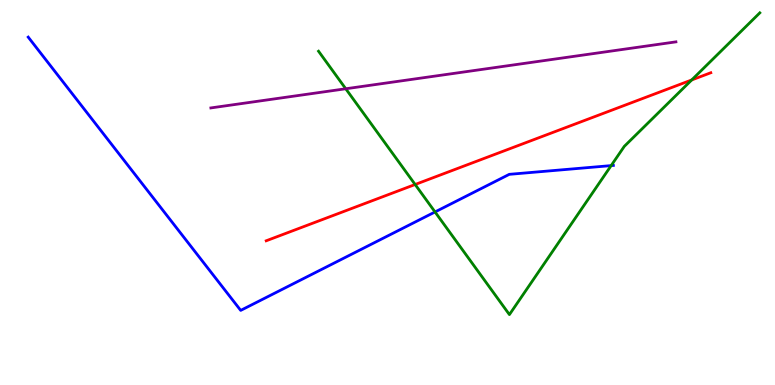[{'lines': ['blue', 'red'], 'intersections': []}, {'lines': ['green', 'red'], 'intersections': [{'x': 5.36, 'y': 5.21}, {'x': 8.93, 'y': 7.92}]}, {'lines': ['purple', 'red'], 'intersections': []}, {'lines': ['blue', 'green'], 'intersections': [{'x': 5.61, 'y': 4.49}, {'x': 7.89, 'y': 5.7}]}, {'lines': ['blue', 'purple'], 'intersections': []}, {'lines': ['green', 'purple'], 'intersections': [{'x': 4.46, 'y': 7.69}]}]